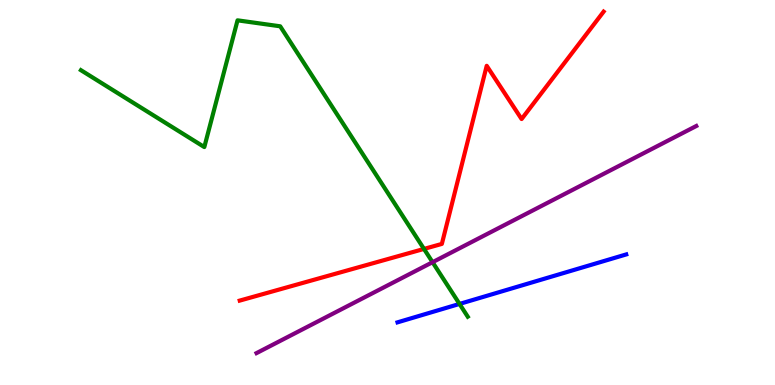[{'lines': ['blue', 'red'], 'intersections': []}, {'lines': ['green', 'red'], 'intersections': [{'x': 5.47, 'y': 3.53}]}, {'lines': ['purple', 'red'], 'intersections': []}, {'lines': ['blue', 'green'], 'intersections': [{'x': 5.93, 'y': 2.11}]}, {'lines': ['blue', 'purple'], 'intersections': []}, {'lines': ['green', 'purple'], 'intersections': [{'x': 5.58, 'y': 3.19}]}]